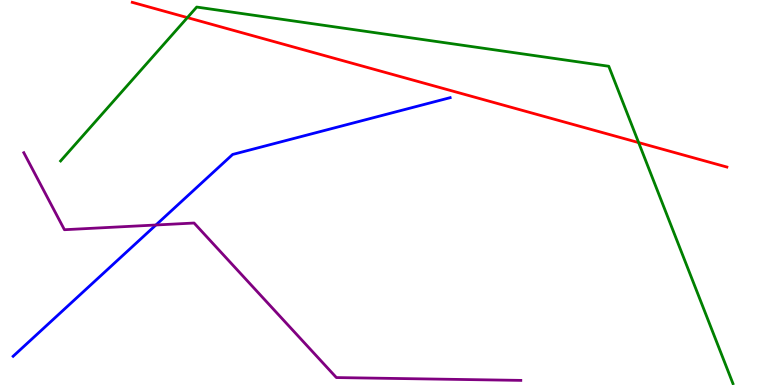[{'lines': ['blue', 'red'], 'intersections': []}, {'lines': ['green', 'red'], 'intersections': [{'x': 2.42, 'y': 9.54}, {'x': 8.24, 'y': 6.3}]}, {'lines': ['purple', 'red'], 'intersections': []}, {'lines': ['blue', 'green'], 'intersections': []}, {'lines': ['blue', 'purple'], 'intersections': [{'x': 2.01, 'y': 4.16}]}, {'lines': ['green', 'purple'], 'intersections': []}]